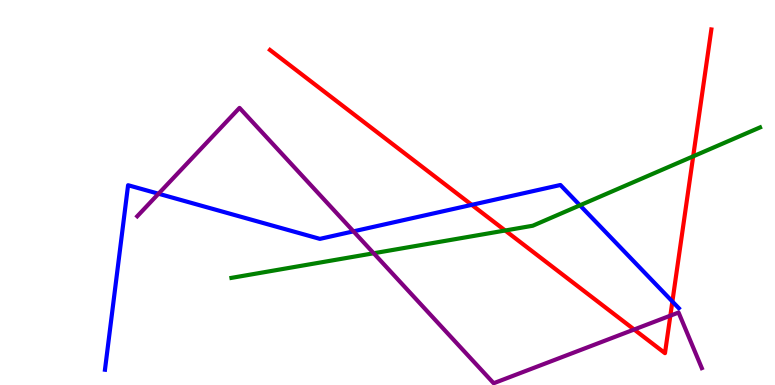[{'lines': ['blue', 'red'], 'intersections': [{'x': 6.09, 'y': 4.68}, {'x': 8.68, 'y': 2.17}]}, {'lines': ['green', 'red'], 'intersections': [{'x': 6.52, 'y': 4.01}, {'x': 8.94, 'y': 5.94}]}, {'lines': ['purple', 'red'], 'intersections': [{'x': 8.18, 'y': 1.44}, {'x': 8.65, 'y': 1.8}]}, {'lines': ['blue', 'green'], 'intersections': [{'x': 7.48, 'y': 4.67}]}, {'lines': ['blue', 'purple'], 'intersections': [{'x': 2.05, 'y': 4.97}, {'x': 4.56, 'y': 3.99}]}, {'lines': ['green', 'purple'], 'intersections': [{'x': 4.82, 'y': 3.42}]}]